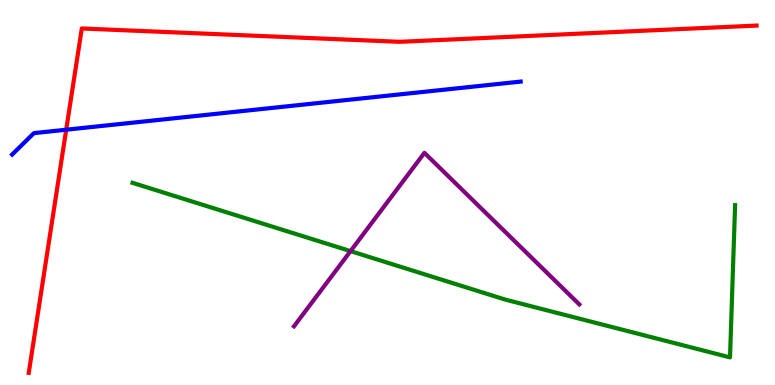[{'lines': ['blue', 'red'], 'intersections': [{'x': 0.854, 'y': 6.63}]}, {'lines': ['green', 'red'], 'intersections': []}, {'lines': ['purple', 'red'], 'intersections': []}, {'lines': ['blue', 'green'], 'intersections': []}, {'lines': ['blue', 'purple'], 'intersections': []}, {'lines': ['green', 'purple'], 'intersections': [{'x': 4.52, 'y': 3.48}]}]